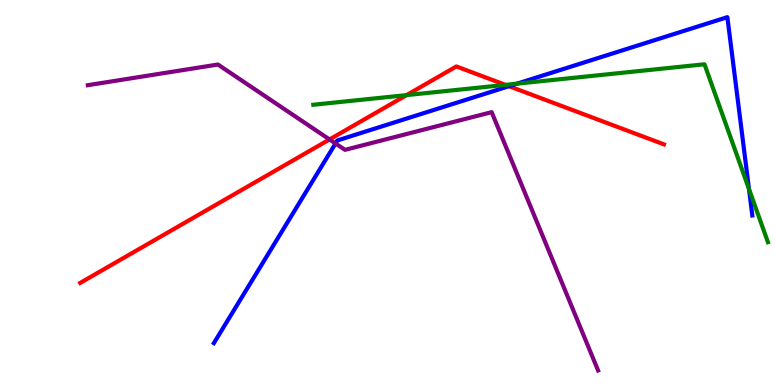[{'lines': ['blue', 'red'], 'intersections': [{'x': 6.57, 'y': 7.76}]}, {'lines': ['green', 'red'], 'intersections': [{'x': 5.25, 'y': 7.53}, {'x': 6.52, 'y': 7.8}]}, {'lines': ['purple', 'red'], 'intersections': [{'x': 4.25, 'y': 6.38}]}, {'lines': ['blue', 'green'], 'intersections': [{'x': 6.67, 'y': 7.83}, {'x': 9.66, 'y': 5.09}]}, {'lines': ['blue', 'purple'], 'intersections': [{'x': 4.33, 'y': 6.27}]}, {'lines': ['green', 'purple'], 'intersections': []}]